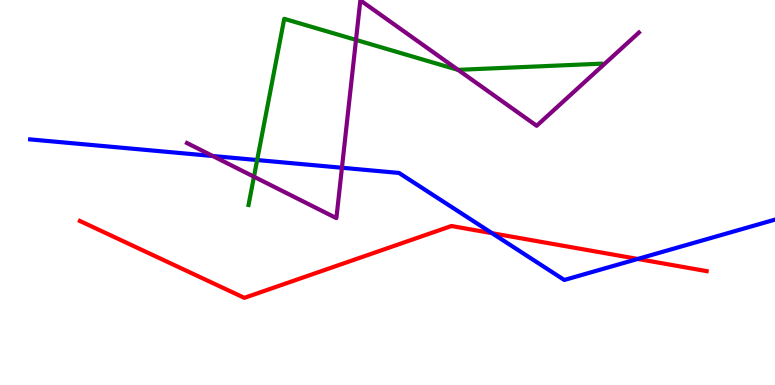[{'lines': ['blue', 'red'], 'intersections': [{'x': 6.35, 'y': 3.94}, {'x': 8.23, 'y': 3.27}]}, {'lines': ['green', 'red'], 'intersections': []}, {'lines': ['purple', 'red'], 'intersections': []}, {'lines': ['blue', 'green'], 'intersections': [{'x': 3.32, 'y': 5.84}]}, {'lines': ['blue', 'purple'], 'intersections': [{'x': 2.75, 'y': 5.95}, {'x': 4.41, 'y': 5.64}]}, {'lines': ['green', 'purple'], 'intersections': [{'x': 3.28, 'y': 5.41}, {'x': 4.59, 'y': 8.96}, {'x': 5.91, 'y': 8.19}]}]